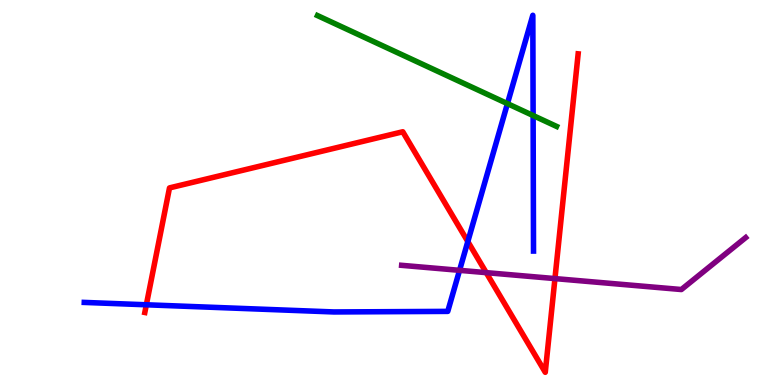[{'lines': ['blue', 'red'], 'intersections': [{'x': 1.89, 'y': 2.08}, {'x': 6.04, 'y': 3.73}]}, {'lines': ['green', 'red'], 'intersections': []}, {'lines': ['purple', 'red'], 'intersections': [{'x': 6.27, 'y': 2.92}, {'x': 7.16, 'y': 2.76}]}, {'lines': ['blue', 'green'], 'intersections': [{'x': 6.55, 'y': 7.31}, {'x': 6.88, 'y': 7.0}]}, {'lines': ['blue', 'purple'], 'intersections': [{'x': 5.93, 'y': 2.98}]}, {'lines': ['green', 'purple'], 'intersections': []}]